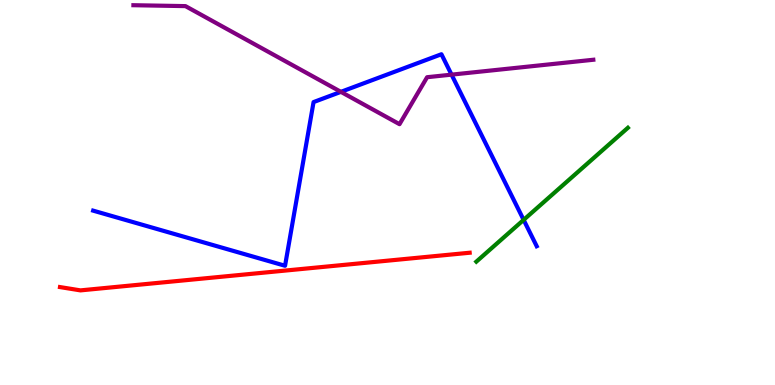[{'lines': ['blue', 'red'], 'intersections': []}, {'lines': ['green', 'red'], 'intersections': []}, {'lines': ['purple', 'red'], 'intersections': []}, {'lines': ['blue', 'green'], 'intersections': [{'x': 6.76, 'y': 4.29}]}, {'lines': ['blue', 'purple'], 'intersections': [{'x': 4.4, 'y': 7.61}, {'x': 5.83, 'y': 8.06}]}, {'lines': ['green', 'purple'], 'intersections': []}]